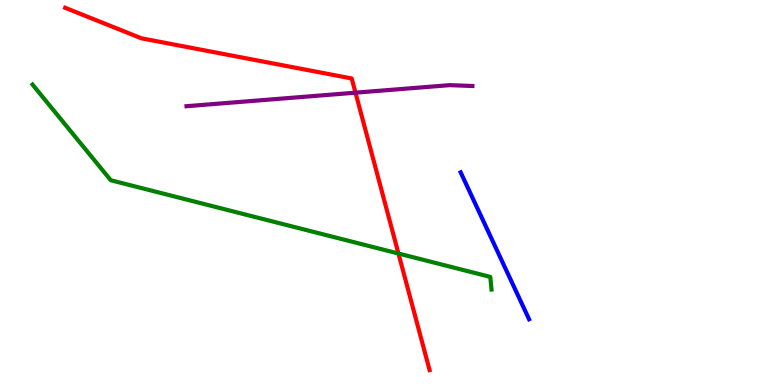[{'lines': ['blue', 'red'], 'intersections': []}, {'lines': ['green', 'red'], 'intersections': [{'x': 5.14, 'y': 3.42}]}, {'lines': ['purple', 'red'], 'intersections': [{'x': 4.59, 'y': 7.59}]}, {'lines': ['blue', 'green'], 'intersections': []}, {'lines': ['blue', 'purple'], 'intersections': []}, {'lines': ['green', 'purple'], 'intersections': []}]